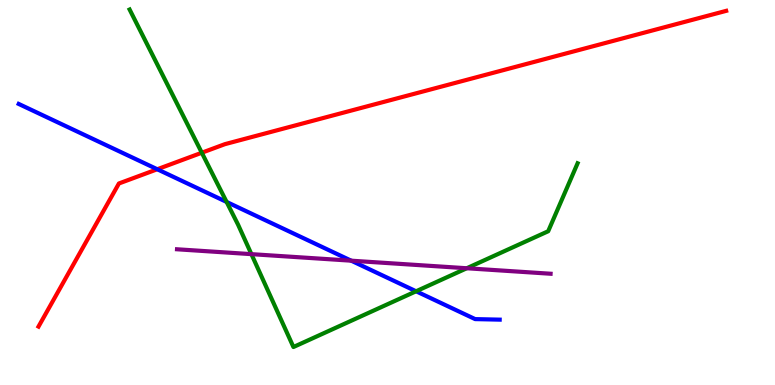[{'lines': ['blue', 'red'], 'intersections': [{'x': 2.03, 'y': 5.6}]}, {'lines': ['green', 'red'], 'intersections': [{'x': 2.6, 'y': 6.03}]}, {'lines': ['purple', 'red'], 'intersections': []}, {'lines': ['blue', 'green'], 'intersections': [{'x': 2.92, 'y': 4.75}, {'x': 5.37, 'y': 2.43}]}, {'lines': ['blue', 'purple'], 'intersections': [{'x': 4.53, 'y': 3.23}]}, {'lines': ['green', 'purple'], 'intersections': [{'x': 3.24, 'y': 3.4}, {'x': 6.02, 'y': 3.03}]}]